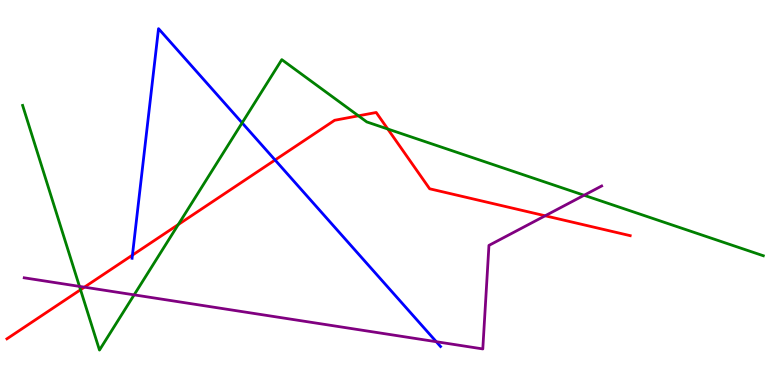[{'lines': ['blue', 'red'], 'intersections': [{'x': 1.71, 'y': 3.37}, {'x': 3.55, 'y': 5.84}]}, {'lines': ['green', 'red'], 'intersections': [{'x': 1.04, 'y': 2.47}, {'x': 2.3, 'y': 4.17}, {'x': 4.63, 'y': 6.99}, {'x': 5.0, 'y': 6.65}]}, {'lines': ['purple', 'red'], 'intersections': [{'x': 1.09, 'y': 2.54}, {'x': 7.03, 'y': 4.4}]}, {'lines': ['blue', 'green'], 'intersections': [{'x': 3.12, 'y': 6.81}]}, {'lines': ['blue', 'purple'], 'intersections': [{'x': 5.63, 'y': 1.12}]}, {'lines': ['green', 'purple'], 'intersections': [{'x': 1.03, 'y': 2.56}, {'x': 1.73, 'y': 2.34}, {'x': 7.54, 'y': 4.93}]}]